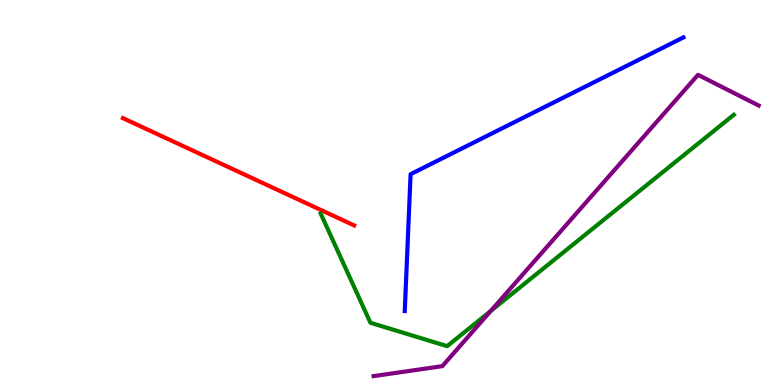[{'lines': ['blue', 'red'], 'intersections': []}, {'lines': ['green', 'red'], 'intersections': []}, {'lines': ['purple', 'red'], 'intersections': []}, {'lines': ['blue', 'green'], 'intersections': []}, {'lines': ['blue', 'purple'], 'intersections': []}, {'lines': ['green', 'purple'], 'intersections': [{'x': 6.33, 'y': 1.92}]}]